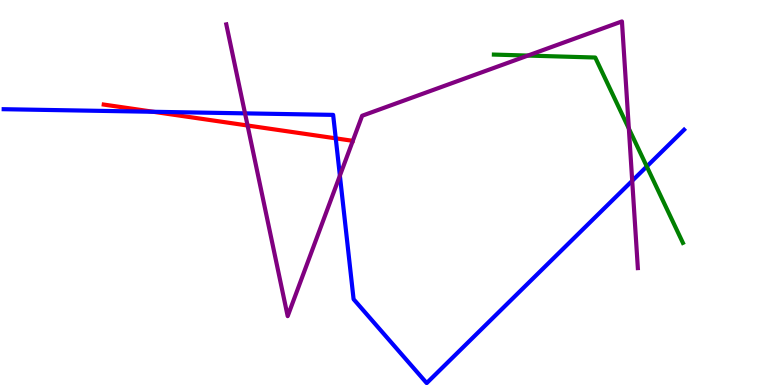[{'lines': ['blue', 'red'], 'intersections': [{'x': 1.98, 'y': 7.1}, {'x': 4.33, 'y': 6.41}]}, {'lines': ['green', 'red'], 'intersections': []}, {'lines': ['purple', 'red'], 'intersections': [{'x': 3.19, 'y': 6.74}]}, {'lines': ['blue', 'green'], 'intersections': [{'x': 8.35, 'y': 5.68}]}, {'lines': ['blue', 'purple'], 'intersections': [{'x': 3.16, 'y': 7.06}, {'x': 4.39, 'y': 5.44}, {'x': 8.16, 'y': 5.3}]}, {'lines': ['green', 'purple'], 'intersections': [{'x': 6.81, 'y': 8.56}, {'x': 8.11, 'y': 6.66}]}]